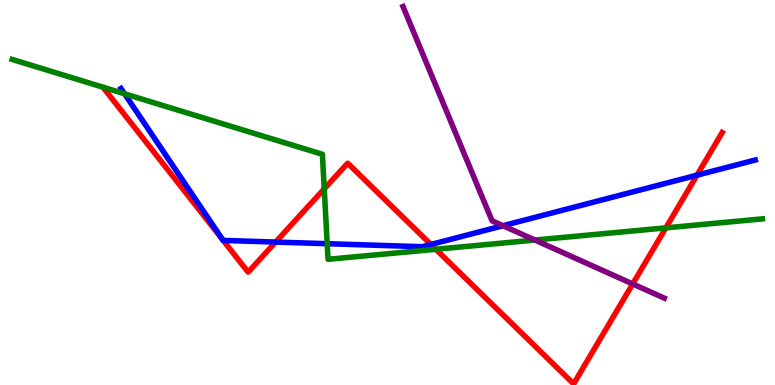[{'lines': ['blue', 'red'], 'intersections': [{'x': 2.87, 'y': 3.78}, {'x': 2.88, 'y': 3.76}, {'x': 3.56, 'y': 3.71}, {'x': 5.56, 'y': 3.65}, {'x': 8.99, 'y': 5.45}]}, {'lines': ['green', 'red'], 'intersections': [{'x': 4.18, 'y': 5.1}, {'x': 5.62, 'y': 3.53}, {'x': 8.59, 'y': 4.08}]}, {'lines': ['purple', 'red'], 'intersections': [{'x': 8.16, 'y': 2.62}]}, {'lines': ['blue', 'green'], 'intersections': [{'x': 1.61, 'y': 7.56}, {'x': 4.22, 'y': 3.67}]}, {'lines': ['blue', 'purple'], 'intersections': [{'x': 6.49, 'y': 4.14}]}, {'lines': ['green', 'purple'], 'intersections': [{'x': 6.9, 'y': 3.76}]}]